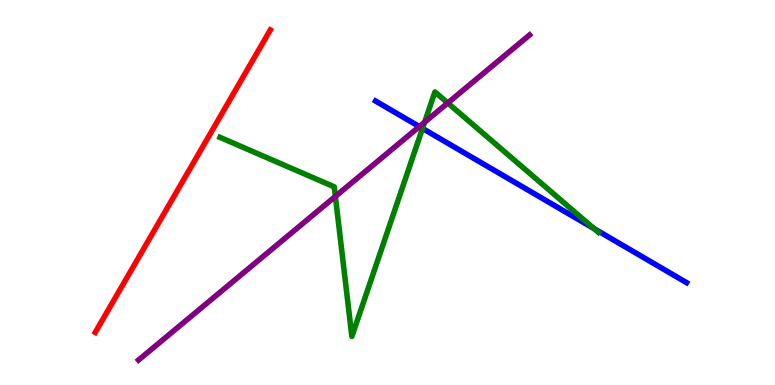[{'lines': ['blue', 'red'], 'intersections': []}, {'lines': ['green', 'red'], 'intersections': []}, {'lines': ['purple', 'red'], 'intersections': []}, {'lines': ['blue', 'green'], 'intersections': [{'x': 5.45, 'y': 6.66}, {'x': 7.67, 'y': 4.06}]}, {'lines': ['blue', 'purple'], 'intersections': [{'x': 5.41, 'y': 6.71}]}, {'lines': ['green', 'purple'], 'intersections': [{'x': 4.33, 'y': 4.9}, {'x': 5.48, 'y': 6.83}, {'x': 5.78, 'y': 7.33}]}]